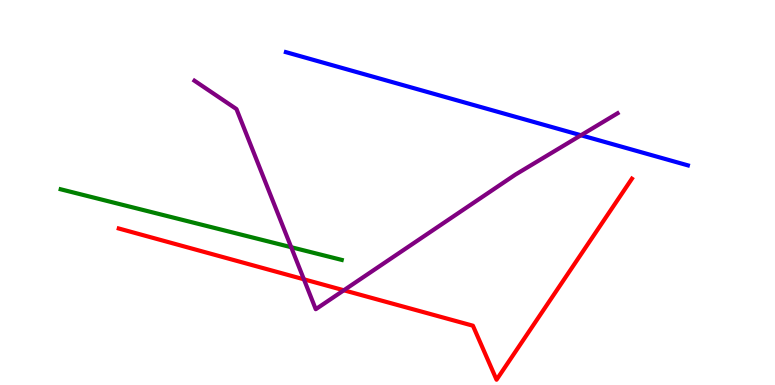[{'lines': ['blue', 'red'], 'intersections': []}, {'lines': ['green', 'red'], 'intersections': []}, {'lines': ['purple', 'red'], 'intersections': [{'x': 3.92, 'y': 2.75}, {'x': 4.44, 'y': 2.46}]}, {'lines': ['blue', 'green'], 'intersections': []}, {'lines': ['blue', 'purple'], 'intersections': [{'x': 7.5, 'y': 6.49}]}, {'lines': ['green', 'purple'], 'intersections': [{'x': 3.76, 'y': 3.58}]}]